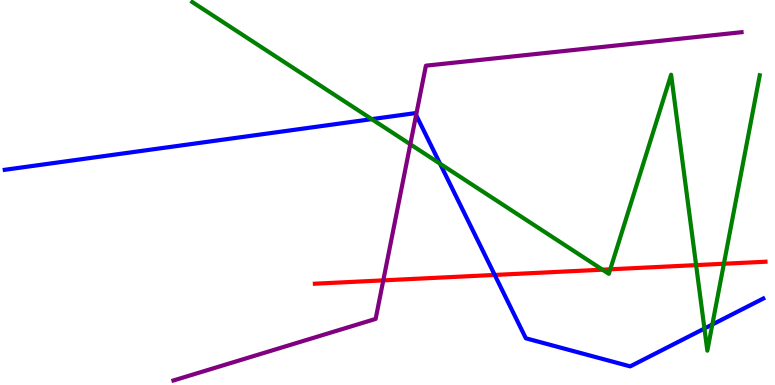[{'lines': ['blue', 'red'], 'intersections': [{'x': 6.38, 'y': 2.86}]}, {'lines': ['green', 'red'], 'intersections': [{'x': 7.77, 'y': 3.0}, {'x': 7.87, 'y': 3.01}, {'x': 8.98, 'y': 3.11}, {'x': 9.34, 'y': 3.15}]}, {'lines': ['purple', 'red'], 'intersections': [{'x': 4.95, 'y': 2.72}]}, {'lines': ['blue', 'green'], 'intersections': [{'x': 4.8, 'y': 6.91}, {'x': 5.68, 'y': 5.75}, {'x': 9.09, 'y': 1.47}, {'x': 9.19, 'y': 1.57}]}, {'lines': ['blue', 'purple'], 'intersections': [{'x': 5.37, 'y': 7.01}]}, {'lines': ['green', 'purple'], 'intersections': [{'x': 5.29, 'y': 6.25}]}]